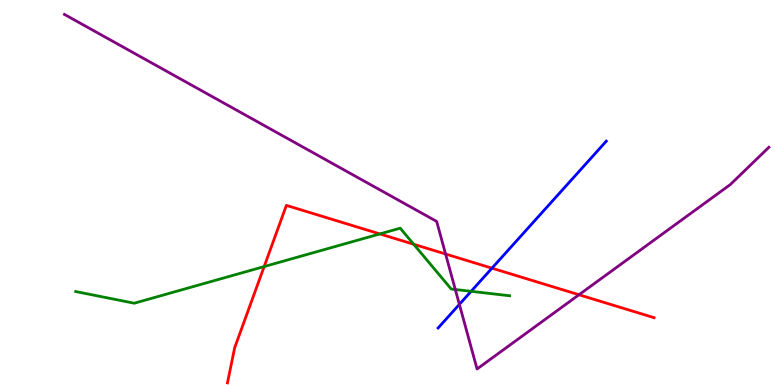[{'lines': ['blue', 'red'], 'intersections': [{'x': 6.35, 'y': 3.03}]}, {'lines': ['green', 'red'], 'intersections': [{'x': 3.41, 'y': 3.08}, {'x': 4.9, 'y': 3.92}, {'x': 5.34, 'y': 3.66}]}, {'lines': ['purple', 'red'], 'intersections': [{'x': 5.75, 'y': 3.4}, {'x': 7.47, 'y': 2.34}]}, {'lines': ['blue', 'green'], 'intersections': [{'x': 6.08, 'y': 2.43}]}, {'lines': ['blue', 'purple'], 'intersections': [{'x': 5.93, 'y': 2.09}]}, {'lines': ['green', 'purple'], 'intersections': [{'x': 5.87, 'y': 2.48}]}]